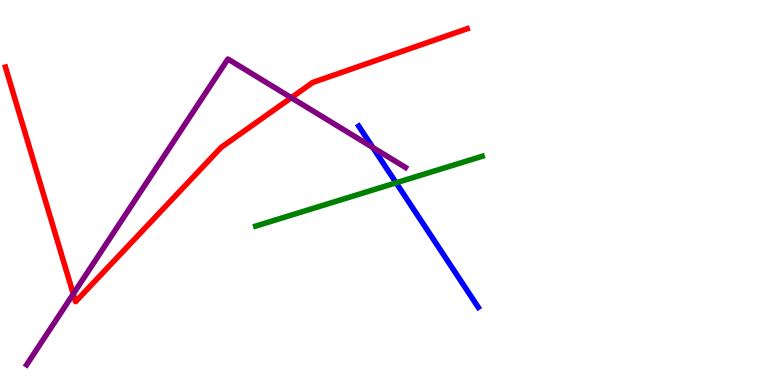[{'lines': ['blue', 'red'], 'intersections': []}, {'lines': ['green', 'red'], 'intersections': []}, {'lines': ['purple', 'red'], 'intersections': [{'x': 0.946, 'y': 2.37}, {'x': 3.76, 'y': 7.46}]}, {'lines': ['blue', 'green'], 'intersections': [{'x': 5.11, 'y': 5.25}]}, {'lines': ['blue', 'purple'], 'intersections': [{'x': 4.81, 'y': 6.17}]}, {'lines': ['green', 'purple'], 'intersections': []}]